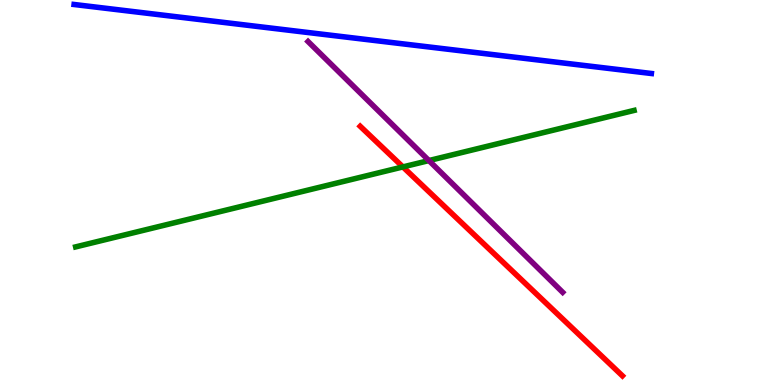[{'lines': ['blue', 'red'], 'intersections': []}, {'lines': ['green', 'red'], 'intersections': [{'x': 5.2, 'y': 5.66}]}, {'lines': ['purple', 'red'], 'intersections': []}, {'lines': ['blue', 'green'], 'intersections': []}, {'lines': ['blue', 'purple'], 'intersections': []}, {'lines': ['green', 'purple'], 'intersections': [{'x': 5.53, 'y': 5.83}]}]